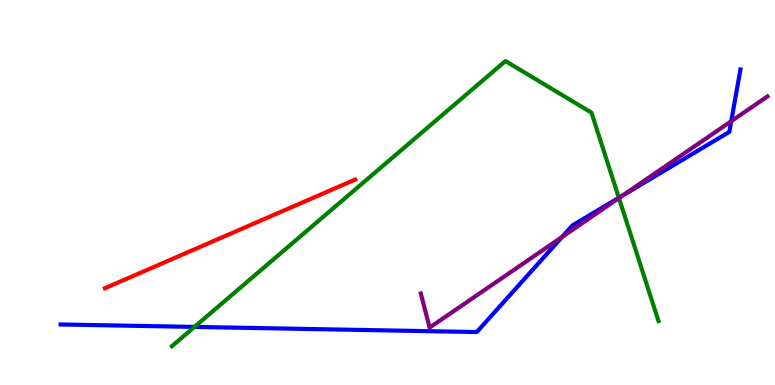[{'lines': ['blue', 'red'], 'intersections': []}, {'lines': ['green', 'red'], 'intersections': []}, {'lines': ['purple', 'red'], 'intersections': []}, {'lines': ['blue', 'green'], 'intersections': [{'x': 2.51, 'y': 1.51}, {'x': 7.99, 'y': 4.86}]}, {'lines': ['blue', 'purple'], 'intersections': [{'x': 7.25, 'y': 3.85}, {'x': 8.04, 'y': 4.93}, {'x': 9.44, 'y': 6.85}]}, {'lines': ['green', 'purple'], 'intersections': [{'x': 7.99, 'y': 4.86}]}]